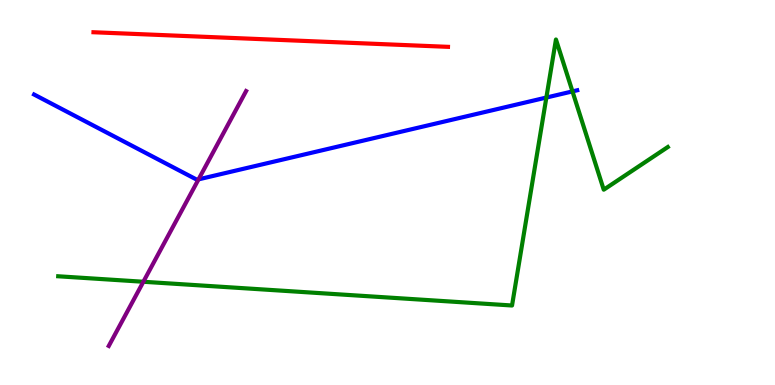[{'lines': ['blue', 'red'], 'intersections': []}, {'lines': ['green', 'red'], 'intersections': []}, {'lines': ['purple', 'red'], 'intersections': []}, {'lines': ['blue', 'green'], 'intersections': [{'x': 7.05, 'y': 7.47}, {'x': 7.39, 'y': 7.63}]}, {'lines': ['blue', 'purple'], 'intersections': [{'x': 2.56, 'y': 5.34}]}, {'lines': ['green', 'purple'], 'intersections': [{'x': 1.85, 'y': 2.68}]}]